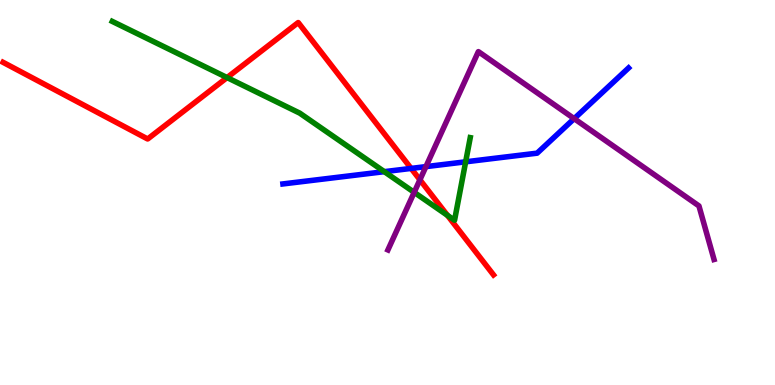[{'lines': ['blue', 'red'], 'intersections': [{'x': 5.3, 'y': 5.63}]}, {'lines': ['green', 'red'], 'intersections': [{'x': 2.93, 'y': 7.99}, {'x': 5.77, 'y': 4.41}]}, {'lines': ['purple', 'red'], 'intersections': [{'x': 5.42, 'y': 5.33}]}, {'lines': ['blue', 'green'], 'intersections': [{'x': 4.96, 'y': 5.54}, {'x': 6.01, 'y': 5.8}]}, {'lines': ['blue', 'purple'], 'intersections': [{'x': 5.5, 'y': 5.67}, {'x': 7.41, 'y': 6.92}]}, {'lines': ['green', 'purple'], 'intersections': [{'x': 5.34, 'y': 5.0}]}]